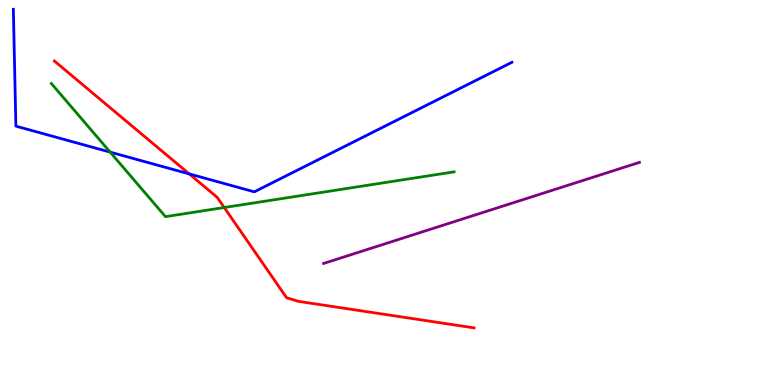[{'lines': ['blue', 'red'], 'intersections': [{'x': 2.44, 'y': 5.48}]}, {'lines': ['green', 'red'], 'intersections': [{'x': 2.89, 'y': 4.61}]}, {'lines': ['purple', 'red'], 'intersections': []}, {'lines': ['blue', 'green'], 'intersections': [{'x': 1.42, 'y': 6.05}]}, {'lines': ['blue', 'purple'], 'intersections': []}, {'lines': ['green', 'purple'], 'intersections': []}]